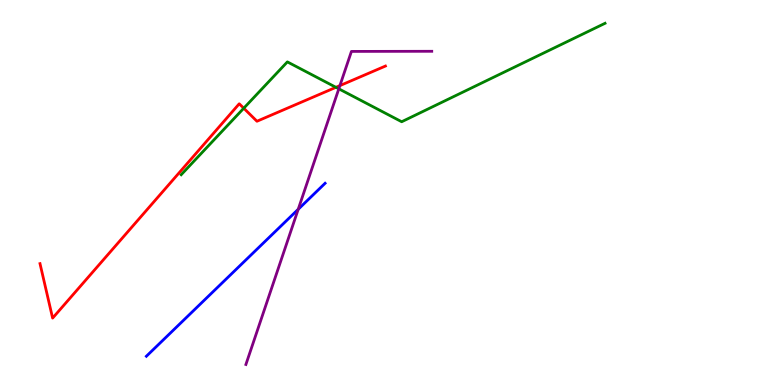[{'lines': ['blue', 'red'], 'intersections': []}, {'lines': ['green', 'red'], 'intersections': [{'x': 3.15, 'y': 7.19}, {'x': 4.33, 'y': 7.73}]}, {'lines': ['purple', 'red'], 'intersections': [{'x': 4.39, 'y': 7.78}]}, {'lines': ['blue', 'green'], 'intersections': []}, {'lines': ['blue', 'purple'], 'intersections': [{'x': 3.85, 'y': 4.56}]}, {'lines': ['green', 'purple'], 'intersections': [{'x': 4.37, 'y': 7.69}]}]